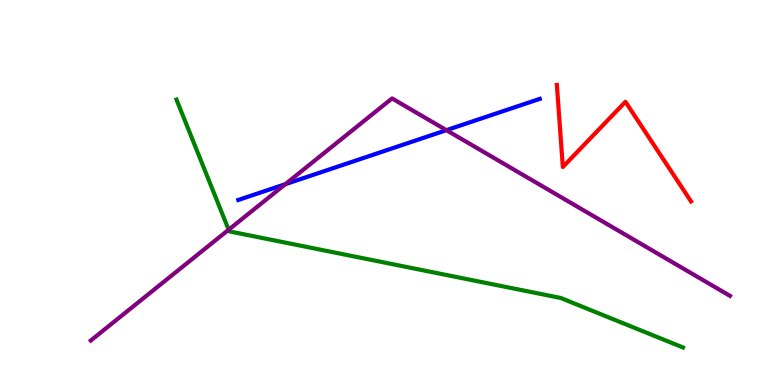[{'lines': ['blue', 'red'], 'intersections': []}, {'lines': ['green', 'red'], 'intersections': []}, {'lines': ['purple', 'red'], 'intersections': []}, {'lines': ['blue', 'green'], 'intersections': []}, {'lines': ['blue', 'purple'], 'intersections': [{'x': 3.68, 'y': 5.22}, {'x': 5.76, 'y': 6.62}]}, {'lines': ['green', 'purple'], 'intersections': [{'x': 2.95, 'y': 4.03}]}]